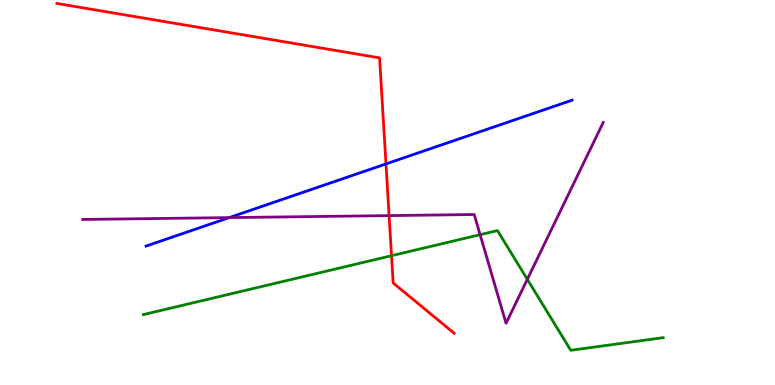[{'lines': ['blue', 'red'], 'intersections': [{'x': 4.98, 'y': 5.74}]}, {'lines': ['green', 'red'], 'intersections': [{'x': 5.05, 'y': 3.36}]}, {'lines': ['purple', 'red'], 'intersections': [{'x': 5.02, 'y': 4.4}]}, {'lines': ['blue', 'green'], 'intersections': []}, {'lines': ['blue', 'purple'], 'intersections': [{'x': 2.96, 'y': 4.35}]}, {'lines': ['green', 'purple'], 'intersections': [{'x': 6.2, 'y': 3.9}, {'x': 6.8, 'y': 2.74}]}]